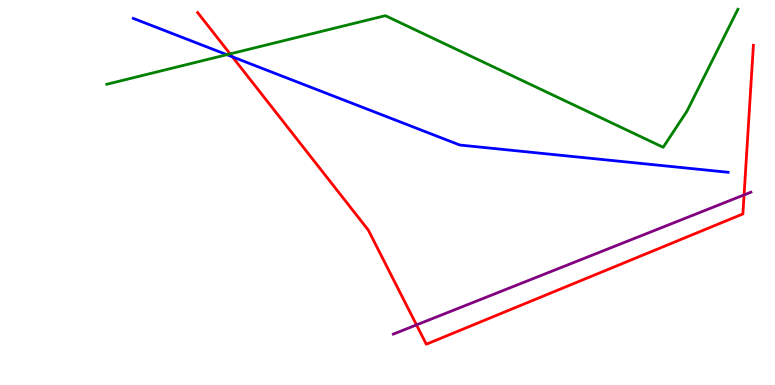[{'lines': ['blue', 'red'], 'intersections': [{'x': 3.0, 'y': 8.52}]}, {'lines': ['green', 'red'], 'intersections': [{'x': 2.97, 'y': 8.6}]}, {'lines': ['purple', 'red'], 'intersections': [{'x': 5.37, 'y': 1.56}, {'x': 9.6, 'y': 4.94}]}, {'lines': ['blue', 'green'], 'intersections': [{'x': 2.93, 'y': 8.58}]}, {'lines': ['blue', 'purple'], 'intersections': []}, {'lines': ['green', 'purple'], 'intersections': []}]